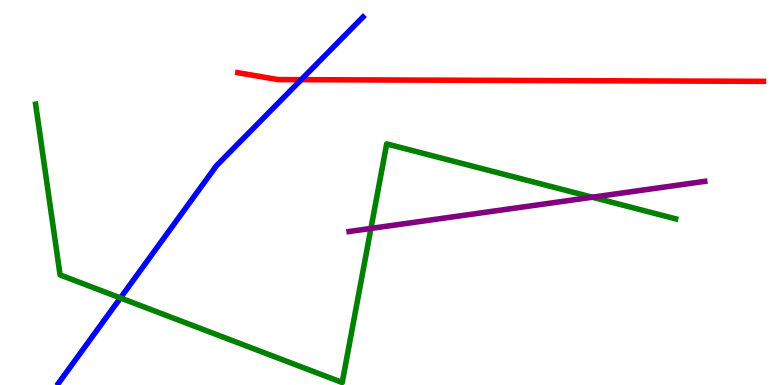[{'lines': ['blue', 'red'], 'intersections': [{'x': 3.89, 'y': 7.93}]}, {'lines': ['green', 'red'], 'intersections': []}, {'lines': ['purple', 'red'], 'intersections': []}, {'lines': ['blue', 'green'], 'intersections': [{'x': 1.55, 'y': 2.26}]}, {'lines': ['blue', 'purple'], 'intersections': []}, {'lines': ['green', 'purple'], 'intersections': [{'x': 4.79, 'y': 4.07}, {'x': 7.64, 'y': 4.88}]}]